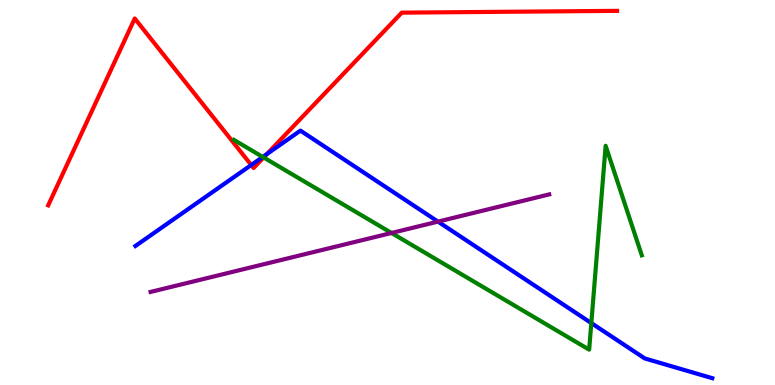[{'lines': ['blue', 'red'], 'intersections': [{'x': 3.24, 'y': 5.71}, {'x': 3.44, 'y': 6.0}]}, {'lines': ['green', 'red'], 'intersections': [{'x': 3.4, 'y': 5.91}]}, {'lines': ['purple', 'red'], 'intersections': []}, {'lines': ['blue', 'green'], 'intersections': [{'x': 3.39, 'y': 5.92}, {'x': 7.63, 'y': 1.61}]}, {'lines': ['blue', 'purple'], 'intersections': [{'x': 5.65, 'y': 4.24}]}, {'lines': ['green', 'purple'], 'intersections': [{'x': 5.05, 'y': 3.95}]}]